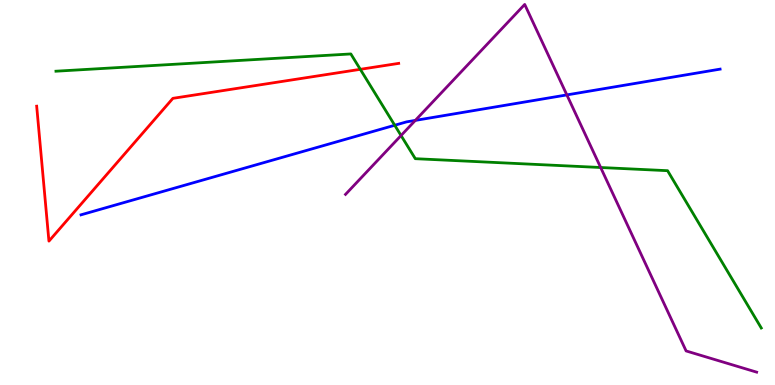[{'lines': ['blue', 'red'], 'intersections': []}, {'lines': ['green', 'red'], 'intersections': [{'x': 4.65, 'y': 8.2}]}, {'lines': ['purple', 'red'], 'intersections': []}, {'lines': ['blue', 'green'], 'intersections': [{'x': 5.09, 'y': 6.75}]}, {'lines': ['blue', 'purple'], 'intersections': [{'x': 5.36, 'y': 6.87}, {'x': 7.31, 'y': 7.53}]}, {'lines': ['green', 'purple'], 'intersections': [{'x': 5.17, 'y': 6.48}, {'x': 7.75, 'y': 5.65}]}]